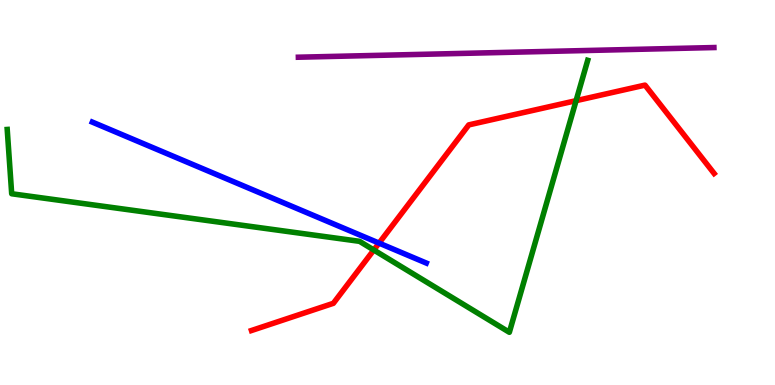[{'lines': ['blue', 'red'], 'intersections': [{'x': 4.89, 'y': 3.69}]}, {'lines': ['green', 'red'], 'intersections': [{'x': 4.82, 'y': 3.51}, {'x': 7.43, 'y': 7.39}]}, {'lines': ['purple', 'red'], 'intersections': []}, {'lines': ['blue', 'green'], 'intersections': []}, {'lines': ['blue', 'purple'], 'intersections': []}, {'lines': ['green', 'purple'], 'intersections': []}]